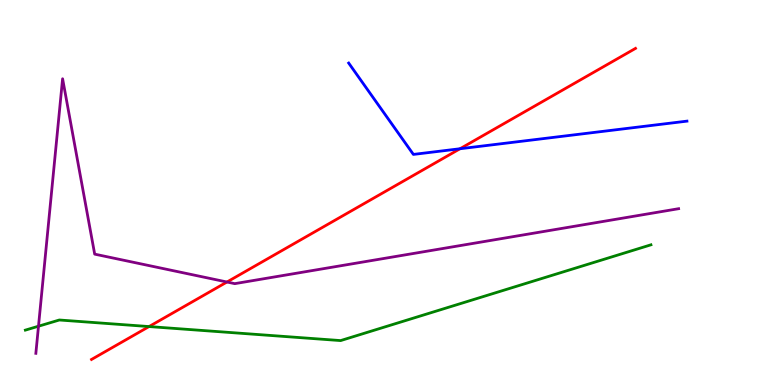[{'lines': ['blue', 'red'], 'intersections': [{'x': 5.94, 'y': 6.14}]}, {'lines': ['green', 'red'], 'intersections': [{'x': 1.92, 'y': 1.52}]}, {'lines': ['purple', 'red'], 'intersections': [{'x': 2.93, 'y': 2.68}]}, {'lines': ['blue', 'green'], 'intersections': []}, {'lines': ['blue', 'purple'], 'intersections': []}, {'lines': ['green', 'purple'], 'intersections': [{'x': 0.497, 'y': 1.53}]}]